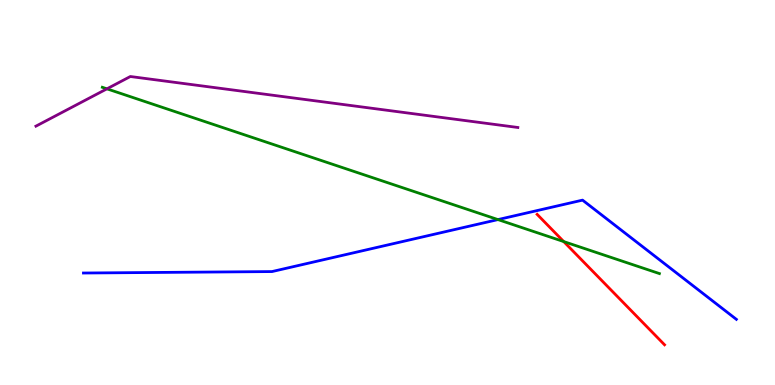[{'lines': ['blue', 'red'], 'intersections': []}, {'lines': ['green', 'red'], 'intersections': [{'x': 7.27, 'y': 3.73}]}, {'lines': ['purple', 'red'], 'intersections': []}, {'lines': ['blue', 'green'], 'intersections': [{'x': 6.43, 'y': 4.3}]}, {'lines': ['blue', 'purple'], 'intersections': []}, {'lines': ['green', 'purple'], 'intersections': [{'x': 1.38, 'y': 7.69}]}]